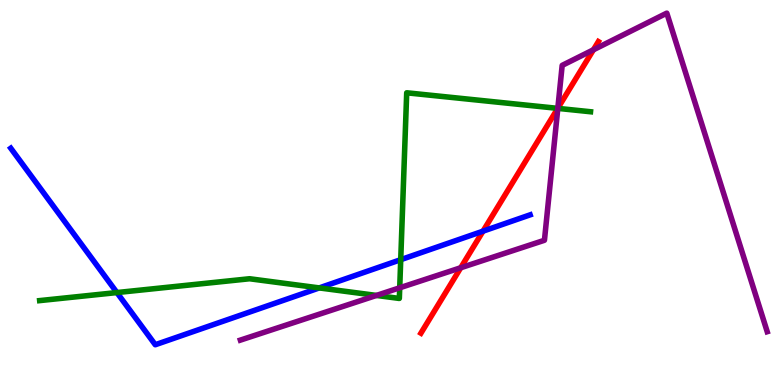[{'lines': ['blue', 'red'], 'intersections': [{'x': 6.23, 'y': 4.0}]}, {'lines': ['green', 'red'], 'intersections': [{'x': 7.2, 'y': 7.19}]}, {'lines': ['purple', 'red'], 'intersections': [{'x': 5.94, 'y': 3.05}, {'x': 7.2, 'y': 7.19}, {'x': 7.66, 'y': 8.71}]}, {'lines': ['blue', 'green'], 'intersections': [{'x': 1.51, 'y': 2.4}, {'x': 4.12, 'y': 2.52}, {'x': 5.17, 'y': 3.25}]}, {'lines': ['blue', 'purple'], 'intersections': []}, {'lines': ['green', 'purple'], 'intersections': [{'x': 4.86, 'y': 2.33}, {'x': 5.16, 'y': 2.52}, {'x': 7.2, 'y': 7.19}]}]